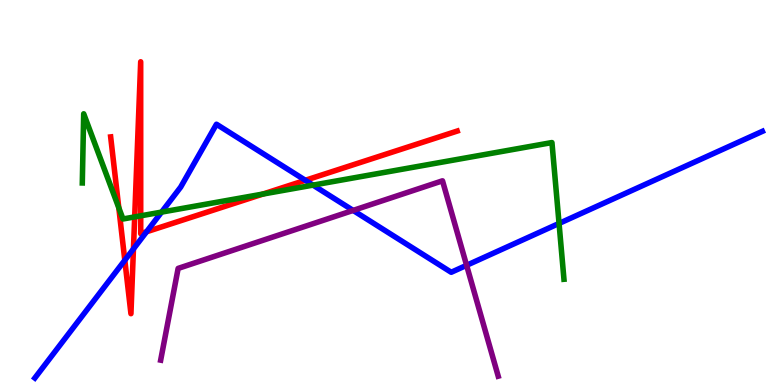[{'lines': ['blue', 'red'], 'intersections': [{'x': 1.61, 'y': 3.24}, {'x': 1.72, 'y': 3.53}, {'x': 1.89, 'y': 3.98}, {'x': 3.94, 'y': 5.32}]}, {'lines': ['green', 'red'], 'intersections': [{'x': 1.53, 'y': 4.6}, {'x': 1.74, 'y': 4.37}, {'x': 1.82, 'y': 4.39}, {'x': 3.39, 'y': 4.96}]}, {'lines': ['purple', 'red'], 'intersections': []}, {'lines': ['blue', 'green'], 'intersections': [{'x': 2.08, 'y': 4.49}, {'x': 4.04, 'y': 5.19}, {'x': 7.21, 'y': 4.2}]}, {'lines': ['blue', 'purple'], 'intersections': [{'x': 4.56, 'y': 4.53}, {'x': 6.02, 'y': 3.11}]}, {'lines': ['green', 'purple'], 'intersections': []}]